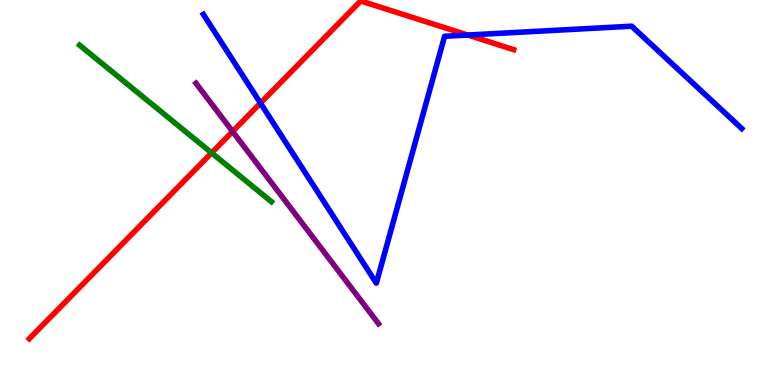[{'lines': ['blue', 'red'], 'intersections': [{'x': 3.36, 'y': 7.32}, {'x': 6.04, 'y': 9.09}]}, {'lines': ['green', 'red'], 'intersections': [{'x': 2.73, 'y': 6.03}]}, {'lines': ['purple', 'red'], 'intersections': [{'x': 3.0, 'y': 6.58}]}, {'lines': ['blue', 'green'], 'intersections': []}, {'lines': ['blue', 'purple'], 'intersections': []}, {'lines': ['green', 'purple'], 'intersections': []}]